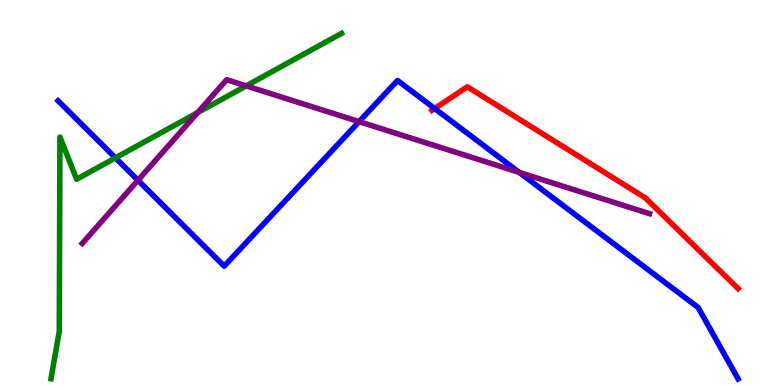[{'lines': ['blue', 'red'], 'intersections': [{'x': 5.61, 'y': 7.18}]}, {'lines': ['green', 'red'], 'intersections': []}, {'lines': ['purple', 'red'], 'intersections': []}, {'lines': ['blue', 'green'], 'intersections': [{'x': 1.49, 'y': 5.9}]}, {'lines': ['blue', 'purple'], 'intersections': [{'x': 1.78, 'y': 5.32}, {'x': 4.63, 'y': 6.84}, {'x': 6.7, 'y': 5.52}]}, {'lines': ['green', 'purple'], 'intersections': [{'x': 2.55, 'y': 7.08}, {'x': 3.18, 'y': 7.77}]}]